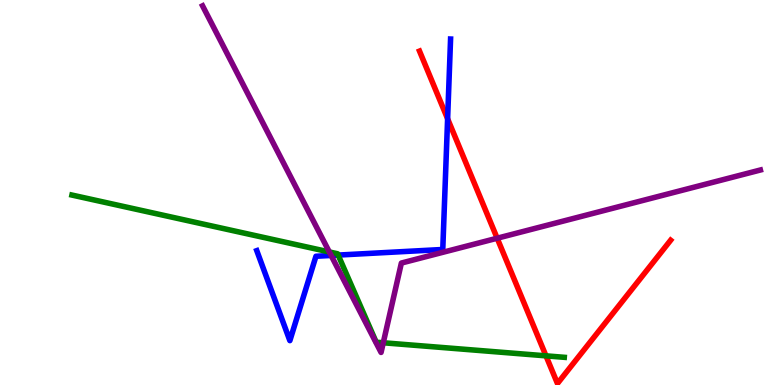[{'lines': ['blue', 'red'], 'intersections': [{'x': 5.78, 'y': 6.91}]}, {'lines': ['green', 'red'], 'intersections': [{'x': 7.04, 'y': 0.757}]}, {'lines': ['purple', 'red'], 'intersections': [{'x': 6.42, 'y': 3.81}]}, {'lines': ['blue', 'green'], 'intersections': [{'x': 4.36, 'y': 3.37}]}, {'lines': ['blue', 'purple'], 'intersections': [{'x': 4.27, 'y': 3.36}]}, {'lines': ['green', 'purple'], 'intersections': [{'x': 4.25, 'y': 3.46}, {'x': 4.95, 'y': 1.1}]}]